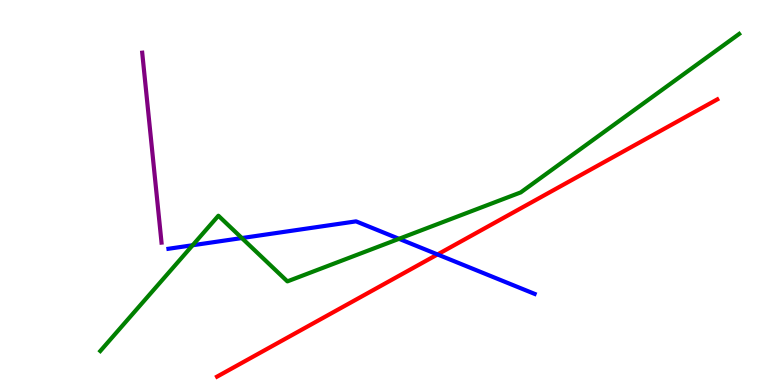[{'lines': ['blue', 'red'], 'intersections': [{'x': 5.65, 'y': 3.39}]}, {'lines': ['green', 'red'], 'intersections': []}, {'lines': ['purple', 'red'], 'intersections': []}, {'lines': ['blue', 'green'], 'intersections': [{'x': 2.49, 'y': 3.63}, {'x': 3.12, 'y': 3.82}, {'x': 5.15, 'y': 3.8}]}, {'lines': ['blue', 'purple'], 'intersections': []}, {'lines': ['green', 'purple'], 'intersections': []}]